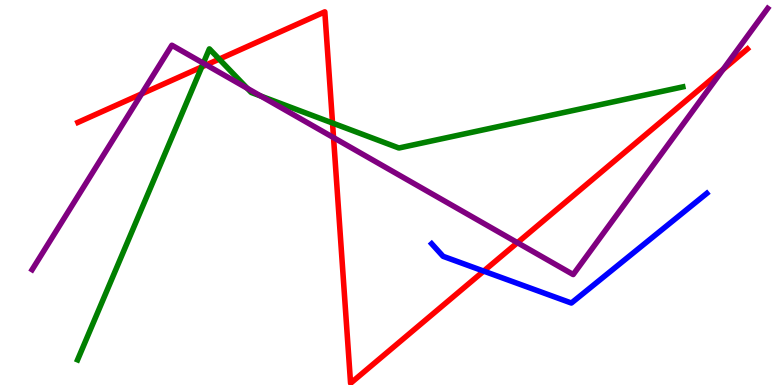[{'lines': ['blue', 'red'], 'intersections': [{'x': 6.24, 'y': 2.96}]}, {'lines': ['green', 'red'], 'intersections': [{'x': 2.6, 'y': 8.26}, {'x': 2.83, 'y': 8.46}, {'x': 4.29, 'y': 6.8}]}, {'lines': ['purple', 'red'], 'intersections': [{'x': 1.83, 'y': 7.56}, {'x': 2.66, 'y': 8.31}, {'x': 4.3, 'y': 6.43}, {'x': 6.68, 'y': 3.7}, {'x': 9.33, 'y': 8.2}]}, {'lines': ['blue', 'green'], 'intersections': []}, {'lines': ['blue', 'purple'], 'intersections': []}, {'lines': ['green', 'purple'], 'intersections': [{'x': 2.62, 'y': 8.36}, {'x': 3.19, 'y': 7.71}, {'x': 3.36, 'y': 7.51}]}]